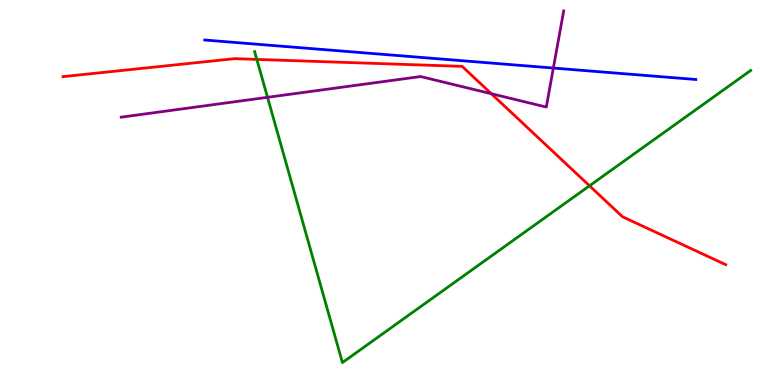[{'lines': ['blue', 'red'], 'intersections': []}, {'lines': ['green', 'red'], 'intersections': [{'x': 3.31, 'y': 8.46}, {'x': 7.61, 'y': 5.17}]}, {'lines': ['purple', 'red'], 'intersections': [{'x': 6.34, 'y': 7.57}]}, {'lines': ['blue', 'green'], 'intersections': []}, {'lines': ['blue', 'purple'], 'intersections': [{'x': 7.14, 'y': 8.23}]}, {'lines': ['green', 'purple'], 'intersections': [{'x': 3.45, 'y': 7.47}]}]